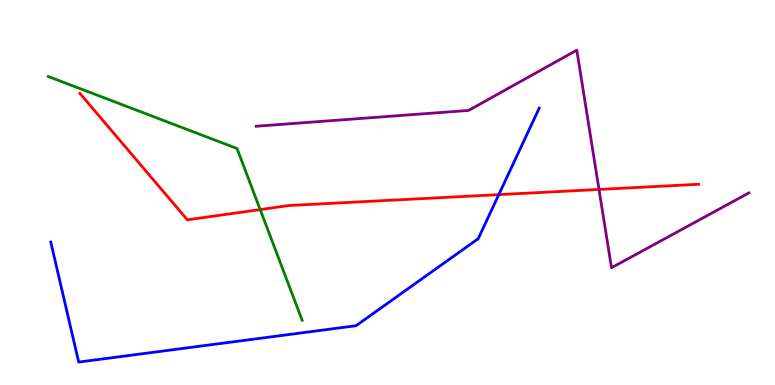[{'lines': ['blue', 'red'], 'intersections': [{'x': 6.44, 'y': 4.94}]}, {'lines': ['green', 'red'], 'intersections': [{'x': 3.36, 'y': 4.56}]}, {'lines': ['purple', 'red'], 'intersections': [{'x': 7.73, 'y': 5.08}]}, {'lines': ['blue', 'green'], 'intersections': []}, {'lines': ['blue', 'purple'], 'intersections': []}, {'lines': ['green', 'purple'], 'intersections': []}]